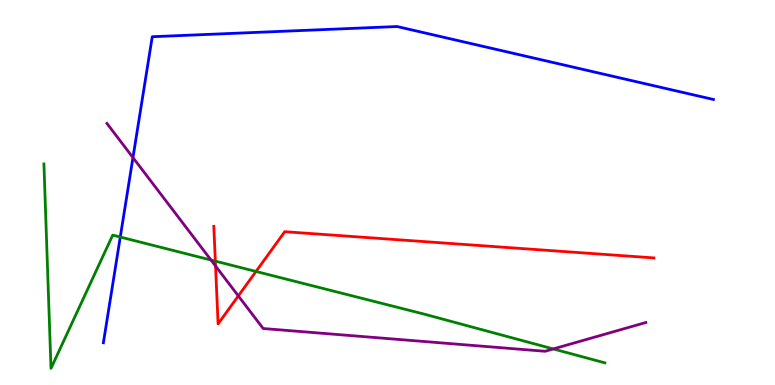[{'lines': ['blue', 'red'], 'intersections': []}, {'lines': ['green', 'red'], 'intersections': [{'x': 2.78, 'y': 3.22}, {'x': 3.3, 'y': 2.95}]}, {'lines': ['purple', 'red'], 'intersections': [{'x': 2.78, 'y': 3.09}, {'x': 3.08, 'y': 2.31}]}, {'lines': ['blue', 'green'], 'intersections': [{'x': 1.55, 'y': 3.84}]}, {'lines': ['blue', 'purple'], 'intersections': [{'x': 1.72, 'y': 5.91}]}, {'lines': ['green', 'purple'], 'intersections': [{'x': 2.72, 'y': 3.25}, {'x': 7.14, 'y': 0.937}]}]